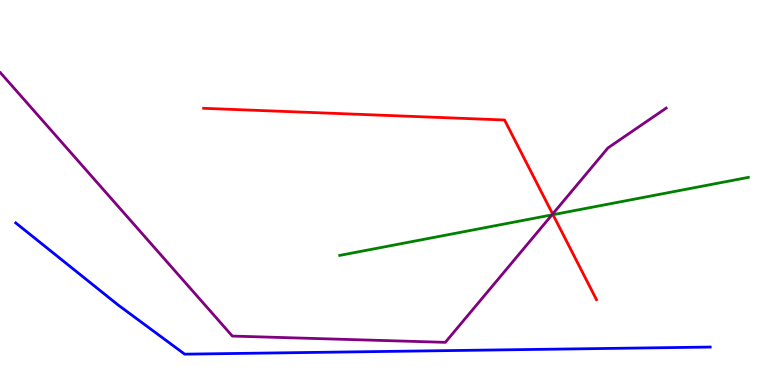[{'lines': ['blue', 'red'], 'intersections': []}, {'lines': ['green', 'red'], 'intersections': [{'x': 7.14, 'y': 4.42}]}, {'lines': ['purple', 'red'], 'intersections': [{'x': 7.13, 'y': 4.44}]}, {'lines': ['blue', 'green'], 'intersections': []}, {'lines': ['blue', 'purple'], 'intersections': []}, {'lines': ['green', 'purple'], 'intersections': [{'x': 7.12, 'y': 4.42}]}]